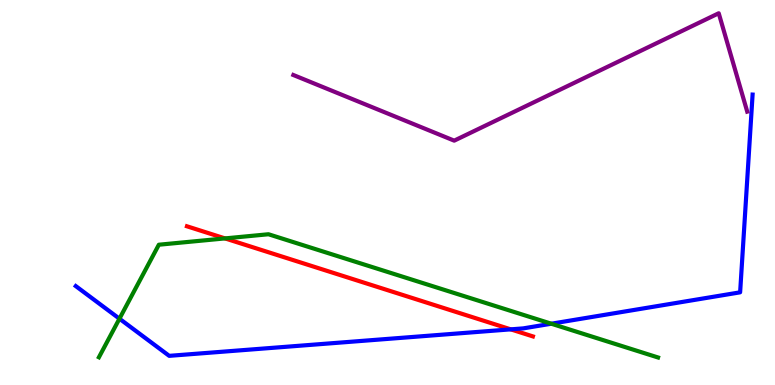[{'lines': ['blue', 'red'], 'intersections': [{'x': 6.59, 'y': 1.45}]}, {'lines': ['green', 'red'], 'intersections': [{'x': 2.9, 'y': 3.81}]}, {'lines': ['purple', 'red'], 'intersections': []}, {'lines': ['blue', 'green'], 'intersections': [{'x': 1.54, 'y': 1.72}, {'x': 7.11, 'y': 1.59}]}, {'lines': ['blue', 'purple'], 'intersections': []}, {'lines': ['green', 'purple'], 'intersections': []}]